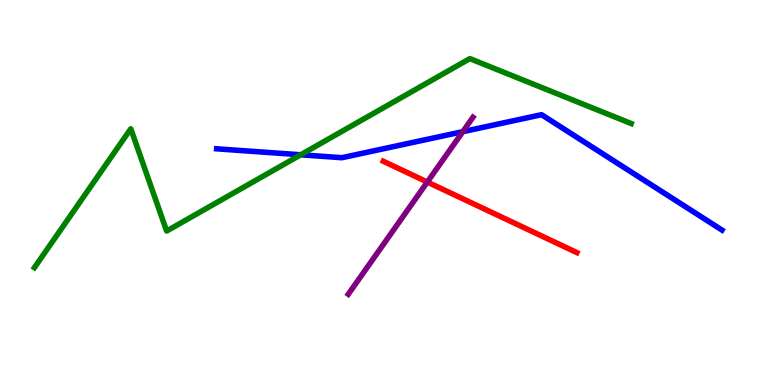[{'lines': ['blue', 'red'], 'intersections': []}, {'lines': ['green', 'red'], 'intersections': []}, {'lines': ['purple', 'red'], 'intersections': [{'x': 5.51, 'y': 5.27}]}, {'lines': ['blue', 'green'], 'intersections': [{'x': 3.88, 'y': 5.98}]}, {'lines': ['blue', 'purple'], 'intersections': [{'x': 5.97, 'y': 6.58}]}, {'lines': ['green', 'purple'], 'intersections': []}]